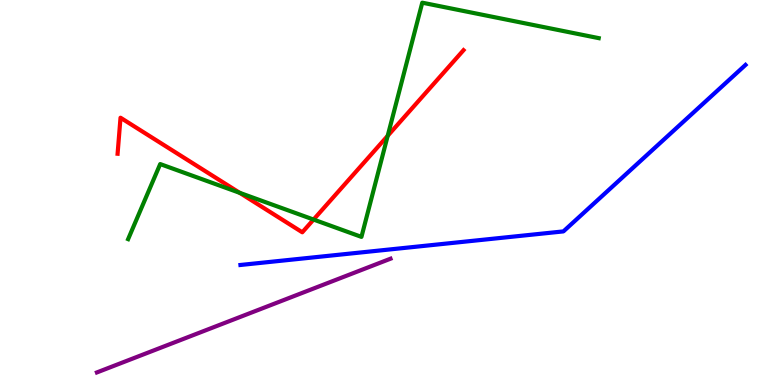[{'lines': ['blue', 'red'], 'intersections': []}, {'lines': ['green', 'red'], 'intersections': [{'x': 3.09, 'y': 4.99}, {'x': 4.05, 'y': 4.3}, {'x': 5.0, 'y': 6.47}]}, {'lines': ['purple', 'red'], 'intersections': []}, {'lines': ['blue', 'green'], 'intersections': []}, {'lines': ['blue', 'purple'], 'intersections': []}, {'lines': ['green', 'purple'], 'intersections': []}]